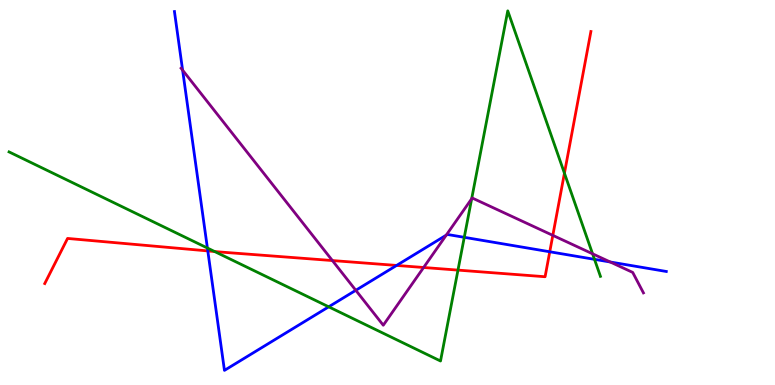[{'lines': ['blue', 'red'], 'intersections': [{'x': 2.68, 'y': 3.48}, {'x': 5.12, 'y': 3.11}, {'x': 7.09, 'y': 3.46}]}, {'lines': ['green', 'red'], 'intersections': [{'x': 2.77, 'y': 3.47}, {'x': 5.91, 'y': 2.98}, {'x': 7.28, 'y': 5.5}]}, {'lines': ['purple', 'red'], 'intersections': [{'x': 4.29, 'y': 3.23}, {'x': 5.47, 'y': 3.05}, {'x': 7.13, 'y': 3.89}]}, {'lines': ['blue', 'green'], 'intersections': [{'x': 2.68, 'y': 3.56}, {'x': 4.24, 'y': 2.03}, {'x': 5.99, 'y': 3.84}, {'x': 7.67, 'y': 3.26}]}, {'lines': ['blue', 'purple'], 'intersections': [{'x': 2.36, 'y': 8.18}, {'x': 4.59, 'y': 2.46}, {'x': 5.76, 'y': 3.89}, {'x': 7.87, 'y': 3.19}]}, {'lines': ['green', 'purple'], 'intersections': [{'x': 6.09, 'y': 4.84}, {'x': 7.65, 'y': 3.41}]}]